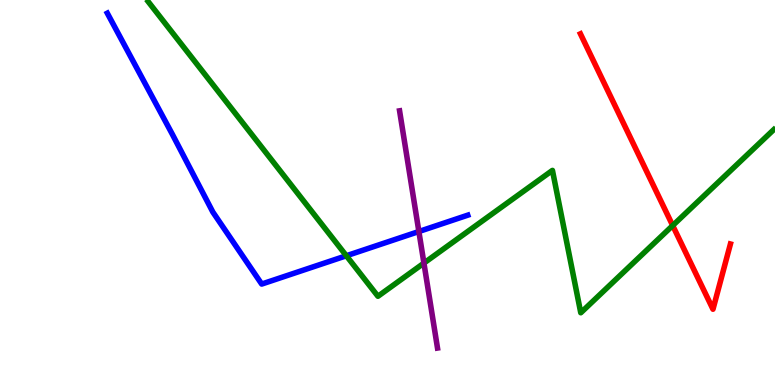[{'lines': ['blue', 'red'], 'intersections': []}, {'lines': ['green', 'red'], 'intersections': [{'x': 8.68, 'y': 4.14}]}, {'lines': ['purple', 'red'], 'intersections': []}, {'lines': ['blue', 'green'], 'intersections': [{'x': 4.47, 'y': 3.36}]}, {'lines': ['blue', 'purple'], 'intersections': [{'x': 5.4, 'y': 3.99}]}, {'lines': ['green', 'purple'], 'intersections': [{'x': 5.47, 'y': 3.17}]}]